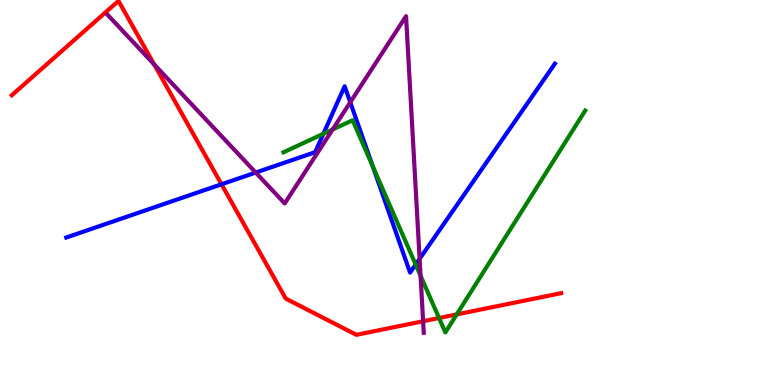[{'lines': ['blue', 'red'], 'intersections': [{'x': 2.86, 'y': 5.21}]}, {'lines': ['green', 'red'], 'intersections': [{'x': 5.67, 'y': 1.74}, {'x': 5.89, 'y': 1.83}]}, {'lines': ['purple', 'red'], 'intersections': [{'x': 1.99, 'y': 8.33}, {'x': 5.46, 'y': 1.66}]}, {'lines': ['blue', 'green'], 'intersections': [{'x': 4.17, 'y': 6.53}, {'x': 4.81, 'y': 5.68}, {'x': 5.36, 'y': 3.13}]}, {'lines': ['blue', 'purple'], 'intersections': [{'x': 3.3, 'y': 5.52}, {'x': 4.52, 'y': 7.34}, {'x': 5.41, 'y': 3.28}]}, {'lines': ['green', 'purple'], 'intersections': [{'x': 4.29, 'y': 6.64}, {'x': 5.43, 'y': 2.84}]}]